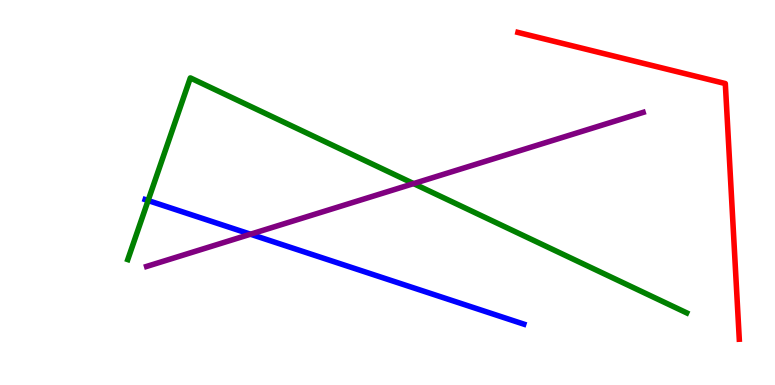[{'lines': ['blue', 'red'], 'intersections': []}, {'lines': ['green', 'red'], 'intersections': []}, {'lines': ['purple', 'red'], 'intersections': []}, {'lines': ['blue', 'green'], 'intersections': [{'x': 1.91, 'y': 4.79}]}, {'lines': ['blue', 'purple'], 'intersections': [{'x': 3.23, 'y': 3.92}]}, {'lines': ['green', 'purple'], 'intersections': [{'x': 5.34, 'y': 5.23}]}]